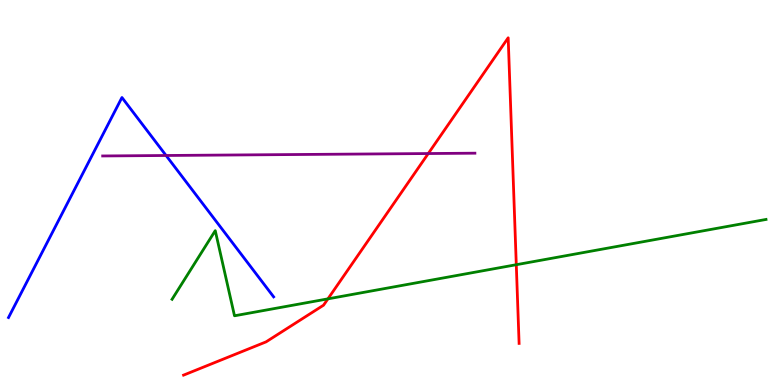[{'lines': ['blue', 'red'], 'intersections': []}, {'lines': ['green', 'red'], 'intersections': [{'x': 4.23, 'y': 2.24}, {'x': 6.66, 'y': 3.12}]}, {'lines': ['purple', 'red'], 'intersections': [{'x': 5.53, 'y': 6.01}]}, {'lines': ['blue', 'green'], 'intersections': []}, {'lines': ['blue', 'purple'], 'intersections': [{'x': 2.14, 'y': 5.96}]}, {'lines': ['green', 'purple'], 'intersections': []}]